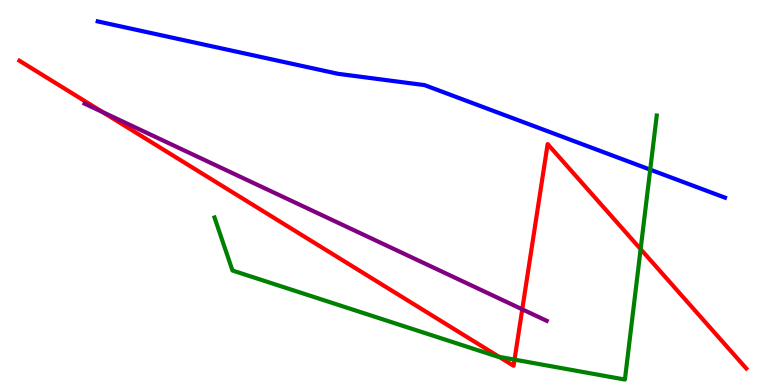[{'lines': ['blue', 'red'], 'intersections': []}, {'lines': ['green', 'red'], 'intersections': [{'x': 6.44, 'y': 0.731}, {'x': 6.64, 'y': 0.659}, {'x': 8.27, 'y': 3.53}]}, {'lines': ['purple', 'red'], 'intersections': [{'x': 1.32, 'y': 7.09}, {'x': 6.74, 'y': 1.97}]}, {'lines': ['blue', 'green'], 'intersections': [{'x': 8.39, 'y': 5.59}]}, {'lines': ['blue', 'purple'], 'intersections': []}, {'lines': ['green', 'purple'], 'intersections': []}]